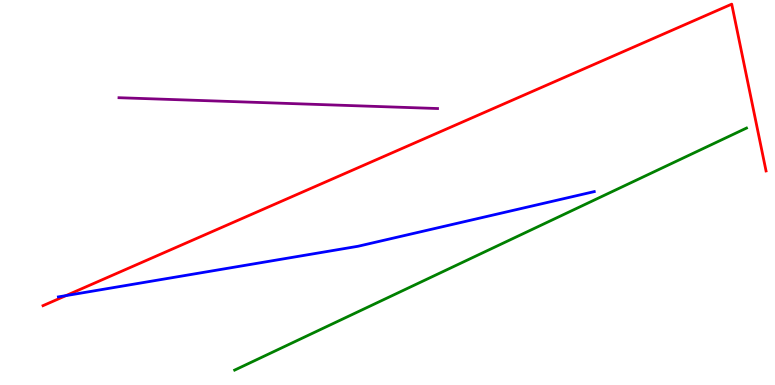[{'lines': ['blue', 'red'], 'intersections': [{'x': 0.851, 'y': 2.32}]}, {'lines': ['green', 'red'], 'intersections': []}, {'lines': ['purple', 'red'], 'intersections': []}, {'lines': ['blue', 'green'], 'intersections': []}, {'lines': ['blue', 'purple'], 'intersections': []}, {'lines': ['green', 'purple'], 'intersections': []}]